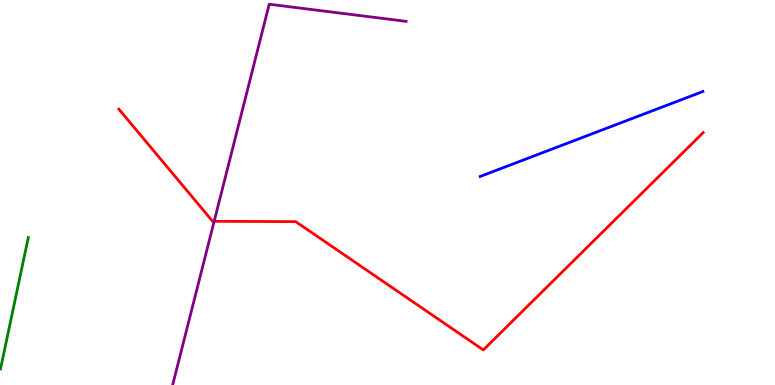[{'lines': ['blue', 'red'], 'intersections': []}, {'lines': ['green', 'red'], 'intersections': []}, {'lines': ['purple', 'red'], 'intersections': [{'x': 2.76, 'y': 4.25}]}, {'lines': ['blue', 'green'], 'intersections': []}, {'lines': ['blue', 'purple'], 'intersections': []}, {'lines': ['green', 'purple'], 'intersections': []}]